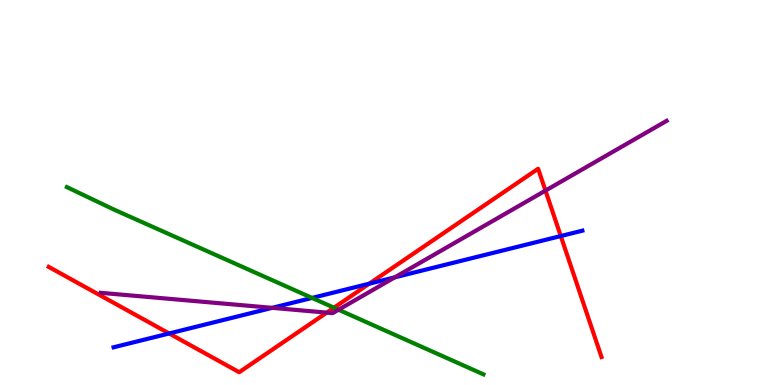[{'lines': ['blue', 'red'], 'intersections': [{'x': 2.18, 'y': 1.34}, {'x': 4.76, 'y': 2.63}, {'x': 7.24, 'y': 3.87}]}, {'lines': ['green', 'red'], 'intersections': [{'x': 4.31, 'y': 2.01}]}, {'lines': ['purple', 'red'], 'intersections': [{'x': 4.22, 'y': 1.88}, {'x': 7.04, 'y': 5.05}]}, {'lines': ['blue', 'green'], 'intersections': [{'x': 4.03, 'y': 2.26}]}, {'lines': ['blue', 'purple'], 'intersections': [{'x': 3.51, 'y': 2.0}, {'x': 5.09, 'y': 2.8}]}, {'lines': ['green', 'purple'], 'intersections': [{'x': 4.37, 'y': 1.96}]}]